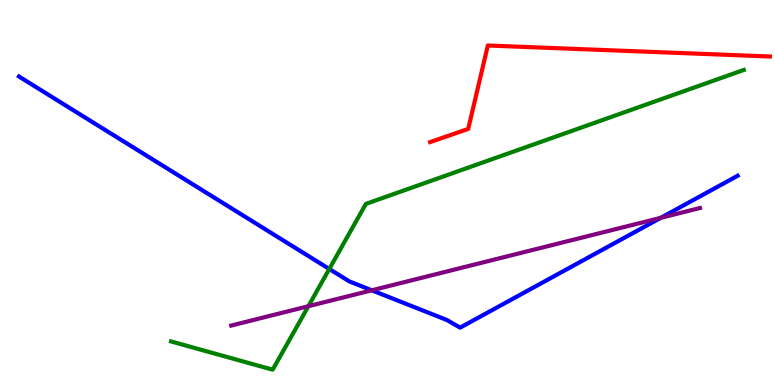[{'lines': ['blue', 'red'], 'intersections': []}, {'lines': ['green', 'red'], 'intersections': []}, {'lines': ['purple', 'red'], 'intersections': []}, {'lines': ['blue', 'green'], 'intersections': [{'x': 4.25, 'y': 3.01}]}, {'lines': ['blue', 'purple'], 'intersections': [{'x': 4.8, 'y': 2.46}, {'x': 8.53, 'y': 4.34}]}, {'lines': ['green', 'purple'], 'intersections': [{'x': 3.98, 'y': 2.05}]}]